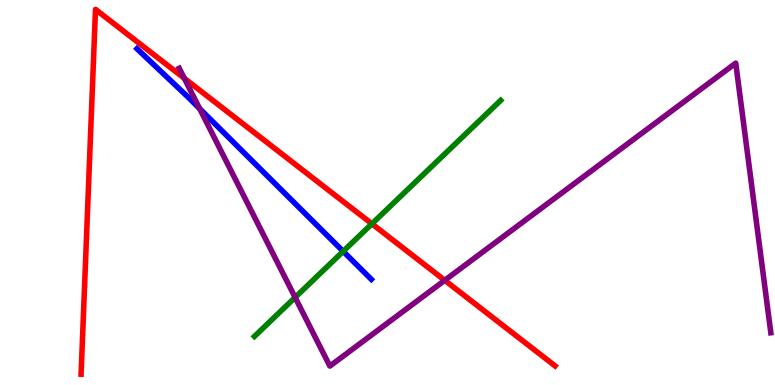[{'lines': ['blue', 'red'], 'intersections': []}, {'lines': ['green', 'red'], 'intersections': [{'x': 4.8, 'y': 4.19}]}, {'lines': ['purple', 'red'], 'intersections': [{'x': 2.38, 'y': 7.97}, {'x': 5.74, 'y': 2.72}]}, {'lines': ['blue', 'green'], 'intersections': [{'x': 4.43, 'y': 3.47}]}, {'lines': ['blue', 'purple'], 'intersections': [{'x': 2.58, 'y': 7.18}]}, {'lines': ['green', 'purple'], 'intersections': [{'x': 3.81, 'y': 2.28}]}]